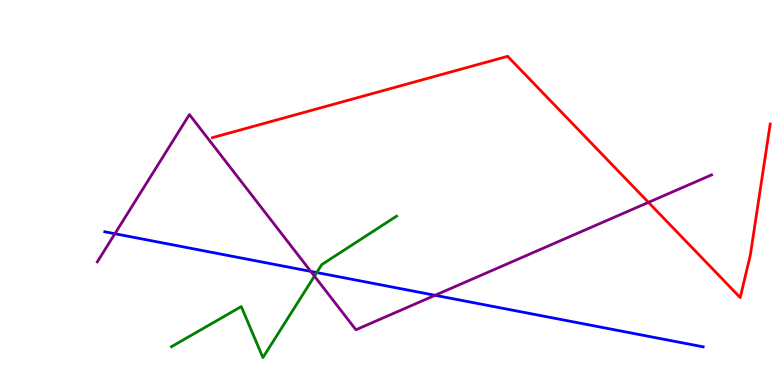[{'lines': ['blue', 'red'], 'intersections': []}, {'lines': ['green', 'red'], 'intersections': []}, {'lines': ['purple', 'red'], 'intersections': [{'x': 8.37, 'y': 4.74}]}, {'lines': ['blue', 'green'], 'intersections': [{'x': 4.09, 'y': 2.92}]}, {'lines': ['blue', 'purple'], 'intersections': [{'x': 1.48, 'y': 3.93}, {'x': 4.01, 'y': 2.95}, {'x': 5.61, 'y': 2.33}]}, {'lines': ['green', 'purple'], 'intersections': [{'x': 4.06, 'y': 2.83}]}]